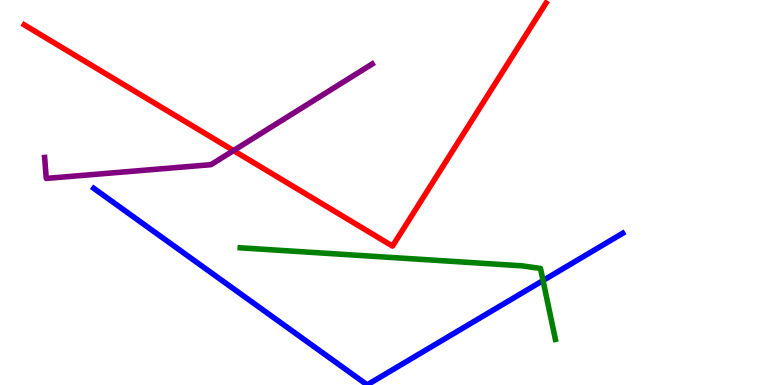[{'lines': ['blue', 'red'], 'intersections': []}, {'lines': ['green', 'red'], 'intersections': []}, {'lines': ['purple', 'red'], 'intersections': [{'x': 3.01, 'y': 6.09}]}, {'lines': ['blue', 'green'], 'intersections': [{'x': 7.01, 'y': 2.71}]}, {'lines': ['blue', 'purple'], 'intersections': []}, {'lines': ['green', 'purple'], 'intersections': []}]